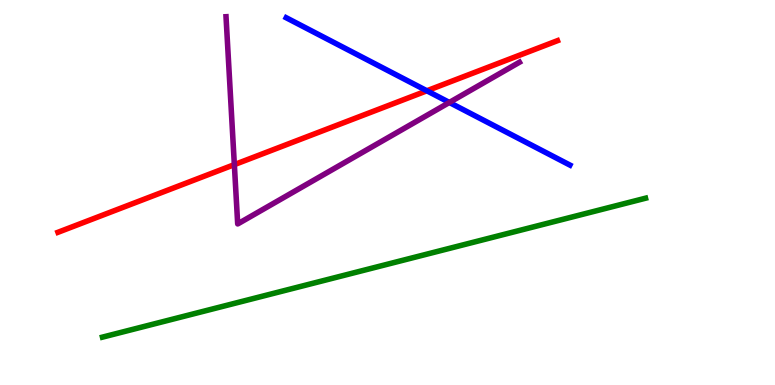[{'lines': ['blue', 'red'], 'intersections': [{'x': 5.51, 'y': 7.64}]}, {'lines': ['green', 'red'], 'intersections': []}, {'lines': ['purple', 'red'], 'intersections': [{'x': 3.02, 'y': 5.72}]}, {'lines': ['blue', 'green'], 'intersections': []}, {'lines': ['blue', 'purple'], 'intersections': [{'x': 5.8, 'y': 7.34}]}, {'lines': ['green', 'purple'], 'intersections': []}]